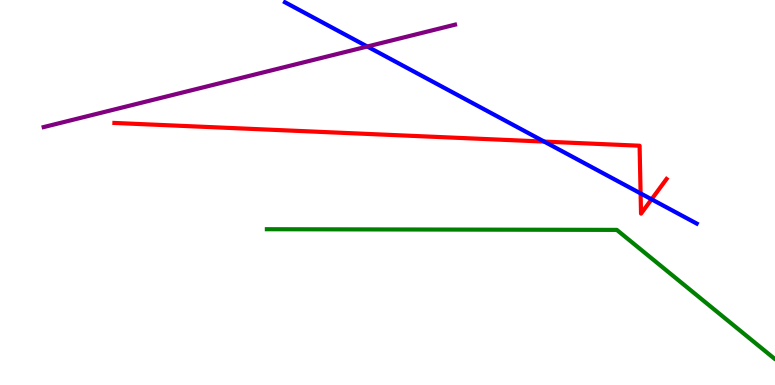[{'lines': ['blue', 'red'], 'intersections': [{'x': 7.02, 'y': 6.32}, {'x': 8.27, 'y': 4.98}, {'x': 8.41, 'y': 4.82}]}, {'lines': ['green', 'red'], 'intersections': []}, {'lines': ['purple', 'red'], 'intersections': []}, {'lines': ['blue', 'green'], 'intersections': []}, {'lines': ['blue', 'purple'], 'intersections': [{'x': 4.74, 'y': 8.79}]}, {'lines': ['green', 'purple'], 'intersections': []}]